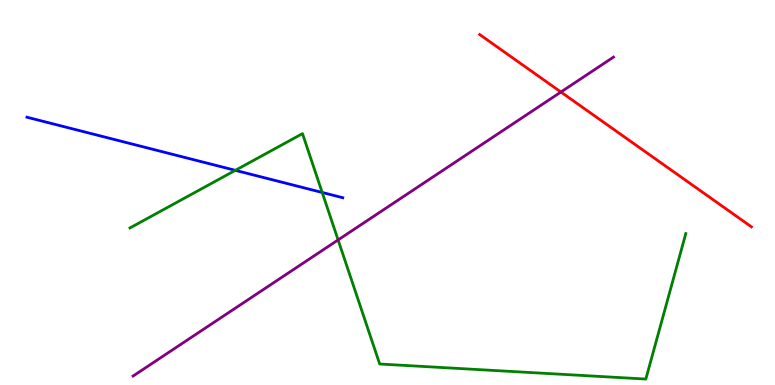[{'lines': ['blue', 'red'], 'intersections': []}, {'lines': ['green', 'red'], 'intersections': []}, {'lines': ['purple', 'red'], 'intersections': [{'x': 7.24, 'y': 7.61}]}, {'lines': ['blue', 'green'], 'intersections': [{'x': 3.04, 'y': 5.58}, {'x': 4.16, 'y': 5.0}]}, {'lines': ['blue', 'purple'], 'intersections': []}, {'lines': ['green', 'purple'], 'intersections': [{'x': 4.36, 'y': 3.77}]}]